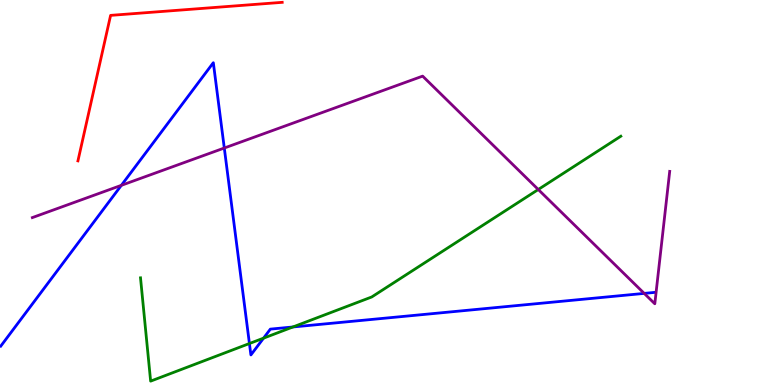[{'lines': ['blue', 'red'], 'intersections': []}, {'lines': ['green', 'red'], 'intersections': []}, {'lines': ['purple', 'red'], 'intersections': []}, {'lines': ['blue', 'green'], 'intersections': [{'x': 3.22, 'y': 1.08}, {'x': 3.4, 'y': 1.22}, {'x': 3.78, 'y': 1.51}]}, {'lines': ['blue', 'purple'], 'intersections': [{'x': 1.57, 'y': 5.19}, {'x': 2.89, 'y': 6.16}, {'x': 8.31, 'y': 2.38}]}, {'lines': ['green', 'purple'], 'intersections': [{'x': 6.95, 'y': 5.08}]}]